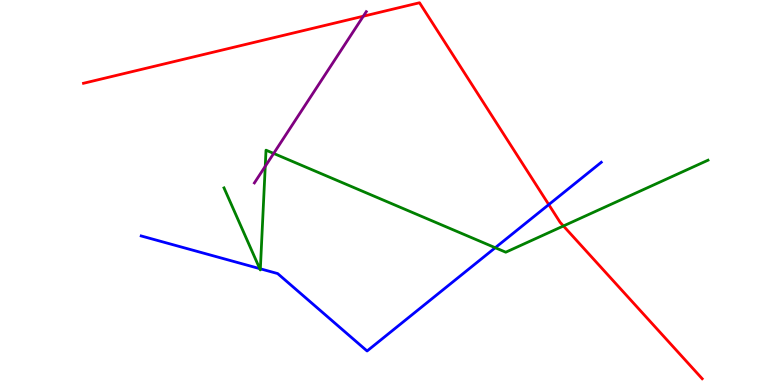[{'lines': ['blue', 'red'], 'intersections': [{'x': 7.08, 'y': 4.69}]}, {'lines': ['green', 'red'], 'intersections': [{'x': 7.27, 'y': 4.13}]}, {'lines': ['purple', 'red'], 'intersections': [{'x': 4.69, 'y': 9.58}]}, {'lines': ['blue', 'green'], 'intersections': [{'x': 3.35, 'y': 3.02}, {'x': 3.36, 'y': 3.02}, {'x': 6.39, 'y': 3.57}]}, {'lines': ['blue', 'purple'], 'intersections': []}, {'lines': ['green', 'purple'], 'intersections': [{'x': 3.42, 'y': 5.68}, {'x': 3.53, 'y': 6.01}]}]